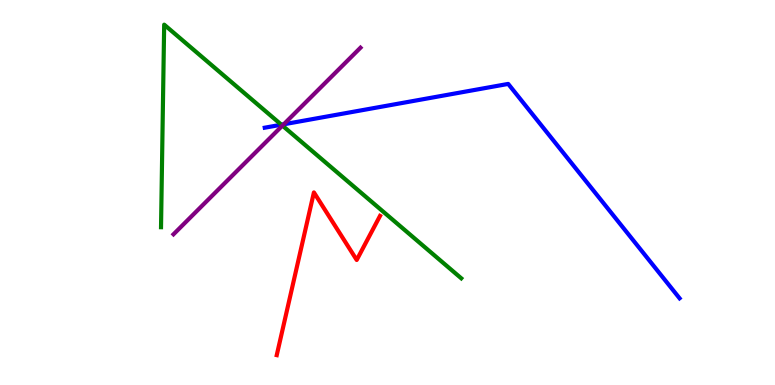[{'lines': ['blue', 'red'], 'intersections': []}, {'lines': ['green', 'red'], 'intersections': []}, {'lines': ['purple', 'red'], 'intersections': []}, {'lines': ['blue', 'green'], 'intersections': [{'x': 3.63, 'y': 6.76}]}, {'lines': ['blue', 'purple'], 'intersections': [{'x': 3.66, 'y': 6.77}]}, {'lines': ['green', 'purple'], 'intersections': [{'x': 3.64, 'y': 6.74}]}]